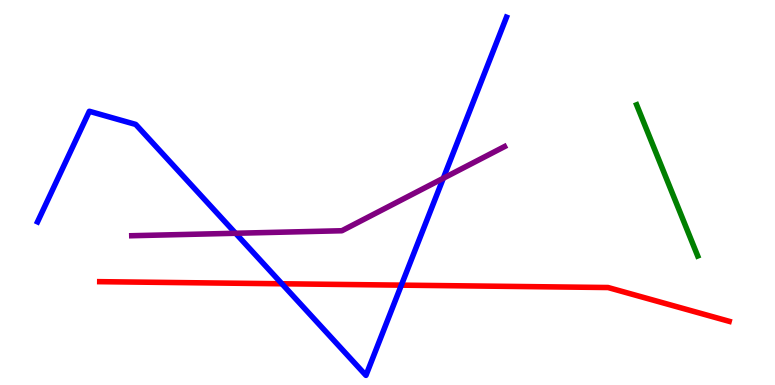[{'lines': ['blue', 'red'], 'intersections': [{'x': 3.64, 'y': 2.63}, {'x': 5.18, 'y': 2.59}]}, {'lines': ['green', 'red'], 'intersections': []}, {'lines': ['purple', 'red'], 'intersections': []}, {'lines': ['blue', 'green'], 'intersections': []}, {'lines': ['blue', 'purple'], 'intersections': [{'x': 3.04, 'y': 3.94}, {'x': 5.72, 'y': 5.37}]}, {'lines': ['green', 'purple'], 'intersections': []}]